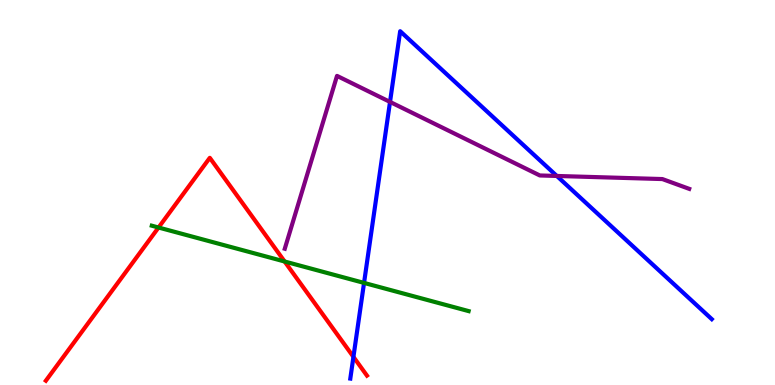[{'lines': ['blue', 'red'], 'intersections': [{'x': 4.56, 'y': 0.731}]}, {'lines': ['green', 'red'], 'intersections': [{'x': 2.05, 'y': 4.09}, {'x': 3.67, 'y': 3.21}]}, {'lines': ['purple', 'red'], 'intersections': []}, {'lines': ['blue', 'green'], 'intersections': [{'x': 4.7, 'y': 2.65}]}, {'lines': ['blue', 'purple'], 'intersections': [{'x': 5.03, 'y': 7.35}, {'x': 7.18, 'y': 5.43}]}, {'lines': ['green', 'purple'], 'intersections': []}]